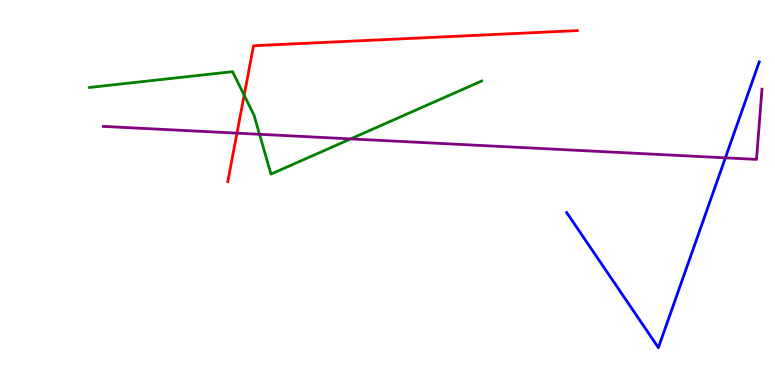[{'lines': ['blue', 'red'], 'intersections': []}, {'lines': ['green', 'red'], 'intersections': [{'x': 3.15, 'y': 7.53}]}, {'lines': ['purple', 'red'], 'intersections': [{'x': 3.06, 'y': 6.54}]}, {'lines': ['blue', 'green'], 'intersections': []}, {'lines': ['blue', 'purple'], 'intersections': [{'x': 9.36, 'y': 5.9}]}, {'lines': ['green', 'purple'], 'intersections': [{'x': 3.35, 'y': 6.51}, {'x': 4.52, 'y': 6.39}]}]